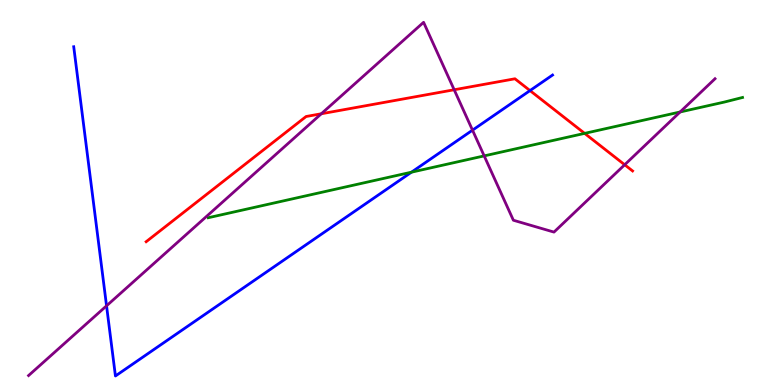[{'lines': ['blue', 'red'], 'intersections': [{'x': 6.84, 'y': 7.65}]}, {'lines': ['green', 'red'], 'intersections': [{'x': 7.54, 'y': 6.54}]}, {'lines': ['purple', 'red'], 'intersections': [{'x': 4.15, 'y': 7.05}, {'x': 5.86, 'y': 7.67}, {'x': 8.06, 'y': 5.72}]}, {'lines': ['blue', 'green'], 'intersections': [{'x': 5.31, 'y': 5.53}]}, {'lines': ['blue', 'purple'], 'intersections': [{'x': 1.37, 'y': 2.06}, {'x': 6.1, 'y': 6.62}]}, {'lines': ['green', 'purple'], 'intersections': [{'x': 6.25, 'y': 5.95}, {'x': 8.78, 'y': 7.09}]}]